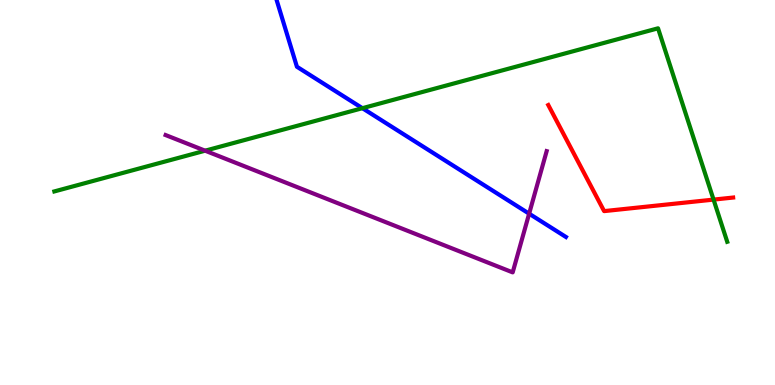[{'lines': ['blue', 'red'], 'intersections': []}, {'lines': ['green', 'red'], 'intersections': [{'x': 9.21, 'y': 4.82}]}, {'lines': ['purple', 'red'], 'intersections': []}, {'lines': ['blue', 'green'], 'intersections': [{'x': 4.68, 'y': 7.19}]}, {'lines': ['blue', 'purple'], 'intersections': [{'x': 6.83, 'y': 4.45}]}, {'lines': ['green', 'purple'], 'intersections': [{'x': 2.65, 'y': 6.09}]}]